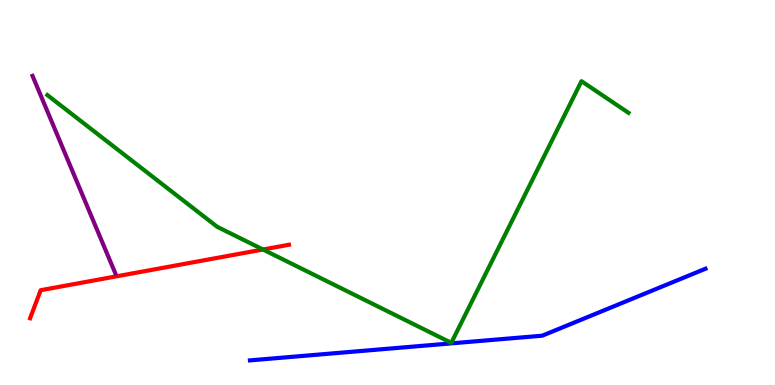[{'lines': ['blue', 'red'], 'intersections': []}, {'lines': ['green', 'red'], 'intersections': [{'x': 3.39, 'y': 3.52}]}, {'lines': ['purple', 'red'], 'intersections': []}, {'lines': ['blue', 'green'], 'intersections': []}, {'lines': ['blue', 'purple'], 'intersections': []}, {'lines': ['green', 'purple'], 'intersections': []}]